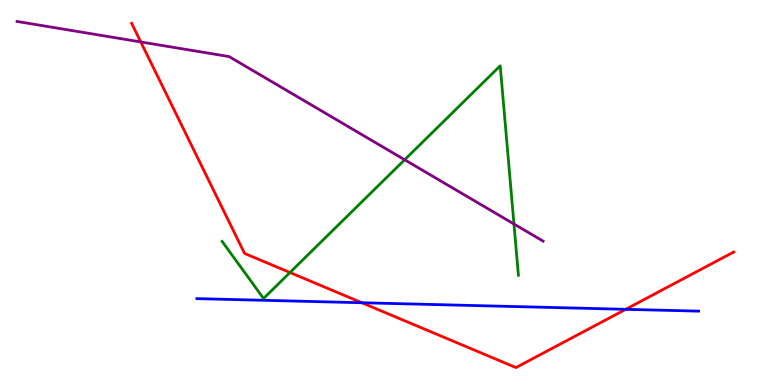[{'lines': ['blue', 'red'], 'intersections': [{'x': 4.67, 'y': 2.14}, {'x': 8.07, 'y': 1.97}]}, {'lines': ['green', 'red'], 'intersections': [{'x': 3.74, 'y': 2.92}]}, {'lines': ['purple', 'red'], 'intersections': [{'x': 1.82, 'y': 8.91}]}, {'lines': ['blue', 'green'], 'intersections': []}, {'lines': ['blue', 'purple'], 'intersections': []}, {'lines': ['green', 'purple'], 'intersections': [{'x': 5.22, 'y': 5.85}, {'x': 6.63, 'y': 4.18}]}]